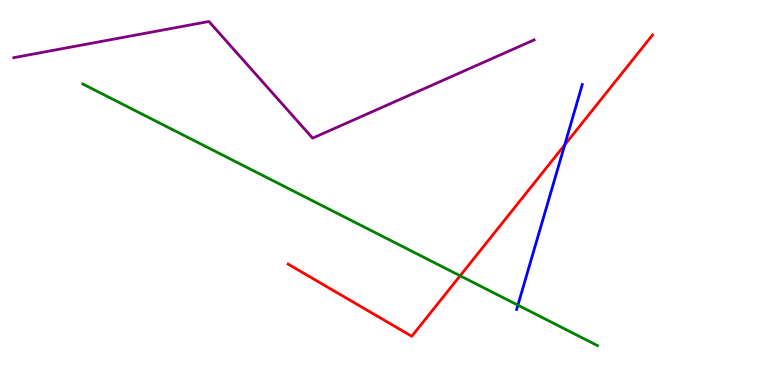[{'lines': ['blue', 'red'], 'intersections': [{'x': 7.29, 'y': 6.24}]}, {'lines': ['green', 'red'], 'intersections': [{'x': 5.94, 'y': 2.84}]}, {'lines': ['purple', 'red'], 'intersections': []}, {'lines': ['blue', 'green'], 'intersections': [{'x': 6.68, 'y': 2.07}]}, {'lines': ['blue', 'purple'], 'intersections': []}, {'lines': ['green', 'purple'], 'intersections': []}]